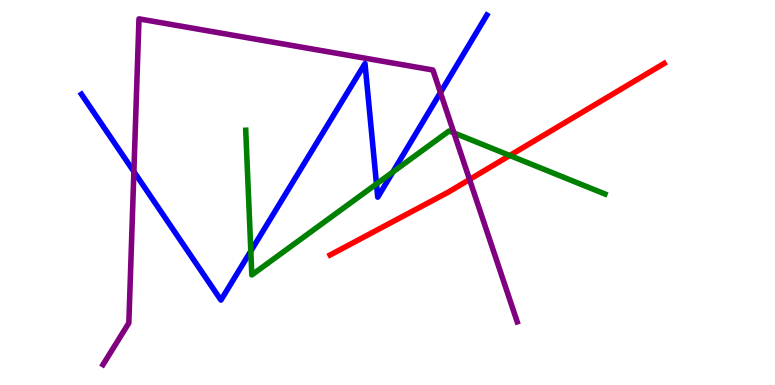[{'lines': ['blue', 'red'], 'intersections': []}, {'lines': ['green', 'red'], 'intersections': [{'x': 6.58, 'y': 5.96}]}, {'lines': ['purple', 'red'], 'intersections': [{'x': 6.06, 'y': 5.34}]}, {'lines': ['blue', 'green'], 'intersections': [{'x': 3.24, 'y': 3.48}, {'x': 4.86, 'y': 5.22}, {'x': 5.07, 'y': 5.53}]}, {'lines': ['blue', 'purple'], 'intersections': [{'x': 1.73, 'y': 5.54}, {'x': 5.68, 'y': 7.6}]}, {'lines': ['green', 'purple'], 'intersections': [{'x': 5.86, 'y': 6.55}]}]